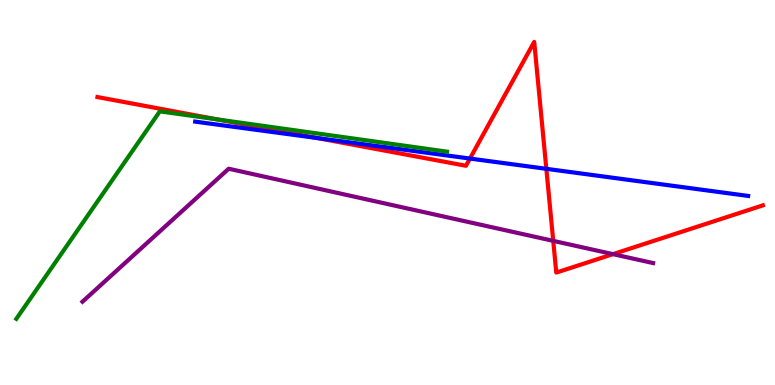[{'lines': ['blue', 'red'], 'intersections': [{'x': 4.09, 'y': 6.42}, {'x': 6.06, 'y': 5.88}, {'x': 7.05, 'y': 5.62}]}, {'lines': ['green', 'red'], 'intersections': [{'x': 2.81, 'y': 6.9}]}, {'lines': ['purple', 'red'], 'intersections': [{'x': 7.14, 'y': 3.74}, {'x': 7.91, 'y': 3.4}]}, {'lines': ['blue', 'green'], 'intersections': []}, {'lines': ['blue', 'purple'], 'intersections': []}, {'lines': ['green', 'purple'], 'intersections': []}]